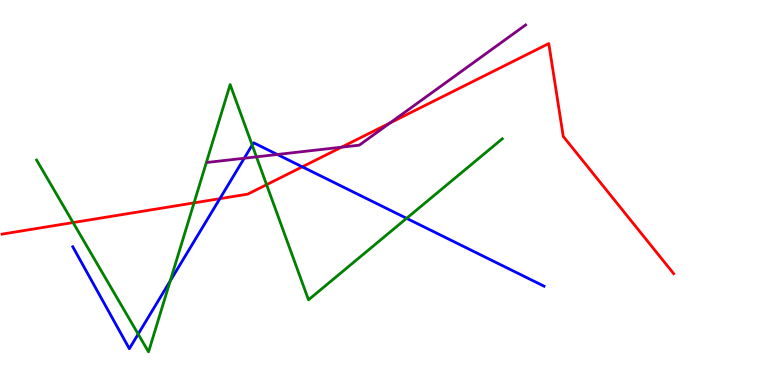[{'lines': ['blue', 'red'], 'intersections': [{'x': 2.84, 'y': 4.84}, {'x': 3.9, 'y': 5.67}]}, {'lines': ['green', 'red'], 'intersections': [{'x': 0.943, 'y': 4.22}, {'x': 2.5, 'y': 4.73}, {'x': 3.44, 'y': 5.2}]}, {'lines': ['purple', 'red'], 'intersections': [{'x': 4.41, 'y': 6.18}, {'x': 5.03, 'y': 6.81}]}, {'lines': ['blue', 'green'], 'intersections': [{'x': 1.78, 'y': 1.32}, {'x': 2.2, 'y': 2.7}, {'x': 3.25, 'y': 6.23}, {'x': 5.25, 'y': 4.33}]}, {'lines': ['blue', 'purple'], 'intersections': [{'x': 3.15, 'y': 5.89}, {'x': 3.58, 'y': 5.99}]}, {'lines': ['green', 'purple'], 'intersections': [{'x': 3.31, 'y': 5.93}]}]